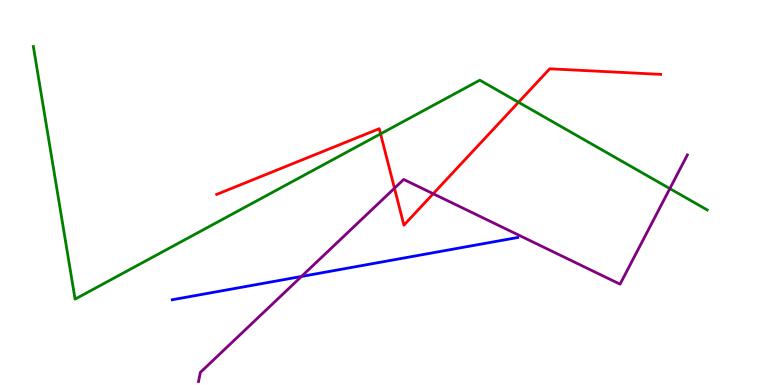[{'lines': ['blue', 'red'], 'intersections': []}, {'lines': ['green', 'red'], 'intersections': [{'x': 4.91, 'y': 6.52}, {'x': 6.69, 'y': 7.34}]}, {'lines': ['purple', 'red'], 'intersections': [{'x': 5.09, 'y': 5.11}, {'x': 5.59, 'y': 4.97}]}, {'lines': ['blue', 'green'], 'intersections': []}, {'lines': ['blue', 'purple'], 'intersections': [{'x': 3.89, 'y': 2.82}]}, {'lines': ['green', 'purple'], 'intersections': [{'x': 8.64, 'y': 5.1}]}]